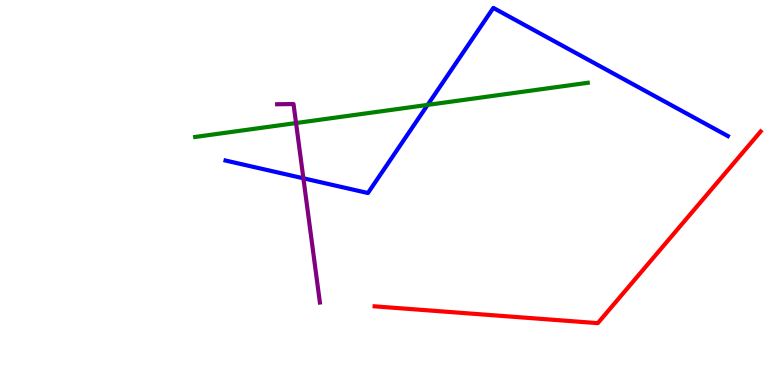[{'lines': ['blue', 'red'], 'intersections': []}, {'lines': ['green', 'red'], 'intersections': []}, {'lines': ['purple', 'red'], 'intersections': []}, {'lines': ['blue', 'green'], 'intersections': [{'x': 5.52, 'y': 7.28}]}, {'lines': ['blue', 'purple'], 'intersections': [{'x': 3.91, 'y': 5.37}]}, {'lines': ['green', 'purple'], 'intersections': [{'x': 3.82, 'y': 6.8}]}]